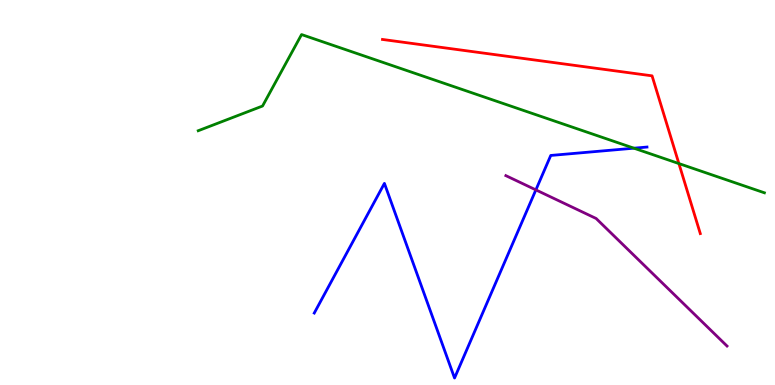[{'lines': ['blue', 'red'], 'intersections': []}, {'lines': ['green', 'red'], 'intersections': [{'x': 8.76, 'y': 5.75}]}, {'lines': ['purple', 'red'], 'intersections': []}, {'lines': ['blue', 'green'], 'intersections': [{'x': 8.18, 'y': 6.15}]}, {'lines': ['blue', 'purple'], 'intersections': [{'x': 6.91, 'y': 5.07}]}, {'lines': ['green', 'purple'], 'intersections': []}]